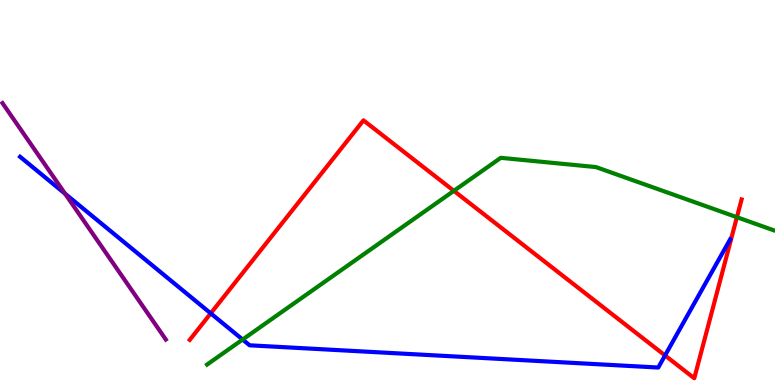[{'lines': ['blue', 'red'], 'intersections': [{'x': 2.72, 'y': 1.86}, {'x': 8.58, 'y': 0.767}]}, {'lines': ['green', 'red'], 'intersections': [{'x': 5.86, 'y': 5.04}, {'x': 9.51, 'y': 4.36}]}, {'lines': ['purple', 'red'], 'intersections': []}, {'lines': ['blue', 'green'], 'intersections': [{'x': 3.13, 'y': 1.18}]}, {'lines': ['blue', 'purple'], 'intersections': [{'x': 0.84, 'y': 4.97}]}, {'lines': ['green', 'purple'], 'intersections': []}]